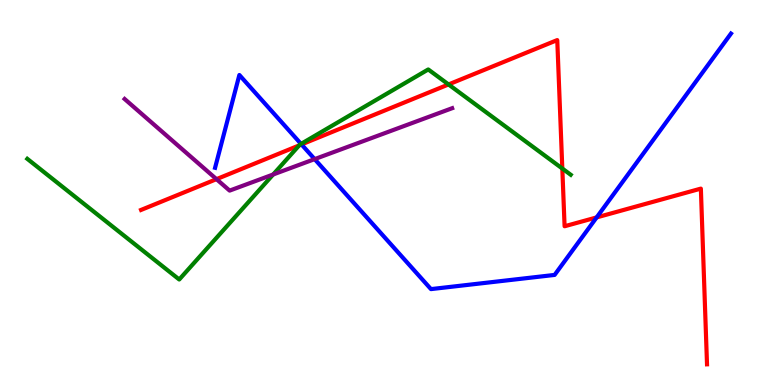[{'lines': ['blue', 'red'], 'intersections': [{'x': 3.89, 'y': 6.25}, {'x': 7.7, 'y': 4.35}]}, {'lines': ['green', 'red'], 'intersections': [{'x': 3.86, 'y': 6.22}, {'x': 5.79, 'y': 7.81}, {'x': 7.26, 'y': 5.62}]}, {'lines': ['purple', 'red'], 'intersections': [{'x': 2.79, 'y': 5.35}]}, {'lines': ['blue', 'green'], 'intersections': [{'x': 3.88, 'y': 6.26}]}, {'lines': ['blue', 'purple'], 'intersections': [{'x': 4.06, 'y': 5.87}]}, {'lines': ['green', 'purple'], 'intersections': [{'x': 3.52, 'y': 5.47}]}]